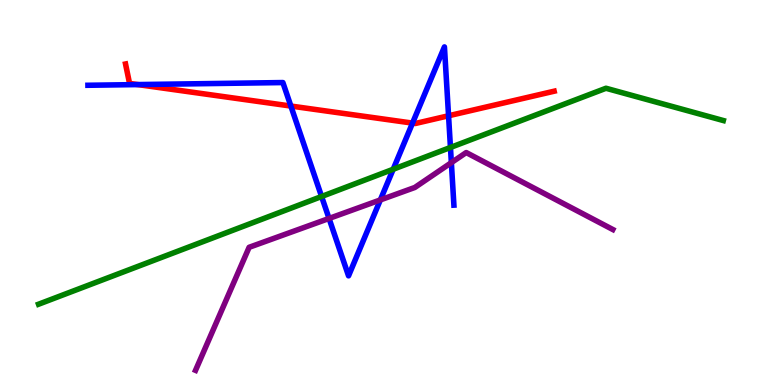[{'lines': ['blue', 'red'], 'intersections': [{'x': 1.78, 'y': 7.8}, {'x': 3.75, 'y': 7.25}, {'x': 5.32, 'y': 6.8}, {'x': 5.79, 'y': 6.99}]}, {'lines': ['green', 'red'], 'intersections': []}, {'lines': ['purple', 'red'], 'intersections': []}, {'lines': ['blue', 'green'], 'intersections': [{'x': 4.15, 'y': 4.9}, {'x': 5.07, 'y': 5.6}, {'x': 5.81, 'y': 6.17}]}, {'lines': ['blue', 'purple'], 'intersections': [{'x': 4.25, 'y': 4.33}, {'x': 4.91, 'y': 4.81}, {'x': 5.82, 'y': 5.78}]}, {'lines': ['green', 'purple'], 'intersections': []}]